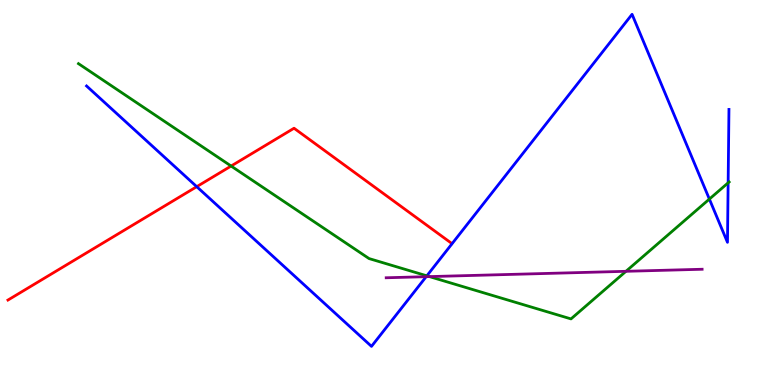[{'lines': ['blue', 'red'], 'intersections': [{'x': 2.54, 'y': 5.15}]}, {'lines': ['green', 'red'], 'intersections': [{'x': 2.98, 'y': 5.69}]}, {'lines': ['purple', 'red'], 'intersections': []}, {'lines': ['blue', 'green'], 'intersections': [{'x': 5.51, 'y': 2.84}, {'x': 9.15, 'y': 4.83}, {'x': 9.4, 'y': 5.25}]}, {'lines': ['blue', 'purple'], 'intersections': [{'x': 5.5, 'y': 2.81}]}, {'lines': ['green', 'purple'], 'intersections': [{'x': 5.54, 'y': 2.82}, {'x': 8.08, 'y': 2.95}]}]